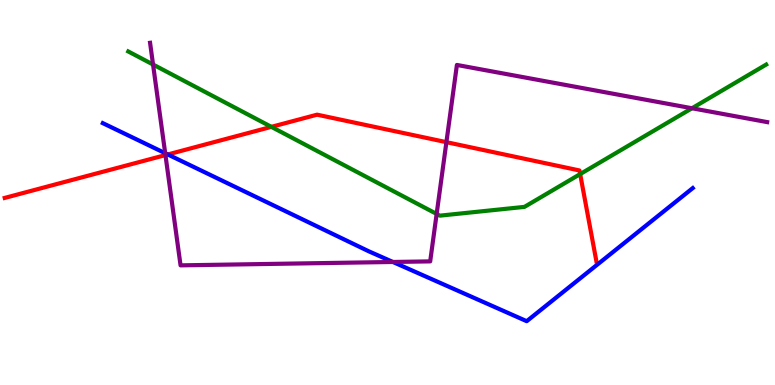[{'lines': ['blue', 'red'], 'intersections': [{'x': 2.17, 'y': 5.99}]}, {'lines': ['green', 'red'], 'intersections': [{'x': 3.5, 'y': 6.7}, {'x': 7.49, 'y': 5.48}]}, {'lines': ['purple', 'red'], 'intersections': [{'x': 2.13, 'y': 5.97}, {'x': 5.76, 'y': 6.31}]}, {'lines': ['blue', 'green'], 'intersections': []}, {'lines': ['blue', 'purple'], 'intersections': [{'x': 2.13, 'y': 6.02}, {'x': 5.07, 'y': 3.2}]}, {'lines': ['green', 'purple'], 'intersections': [{'x': 1.97, 'y': 8.32}, {'x': 5.63, 'y': 4.44}, {'x': 8.93, 'y': 7.19}]}]